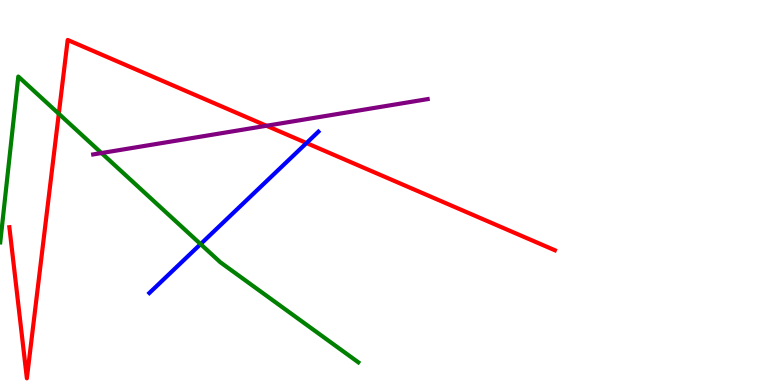[{'lines': ['blue', 'red'], 'intersections': [{'x': 3.95, 'y': 6.28}]}, {'lines': ['green', 'red'], 'intersections': [{'x': 0.759, 'y': 7.05}]}, {'lines': ['purple', 'red'], 'intersections': [{'x': 3.44, 'y': 6.73}]}, {'lines': ['blue', 'green'], 'intersections': [{'x': 2.59, 'y': 3.66}]}, {'lines': ['blue', 'purple'], 'intersections': []}, {'lines': ['green', 'purple'], 'intersections': [{'x': 1.31, 'y': 6.02}]}]